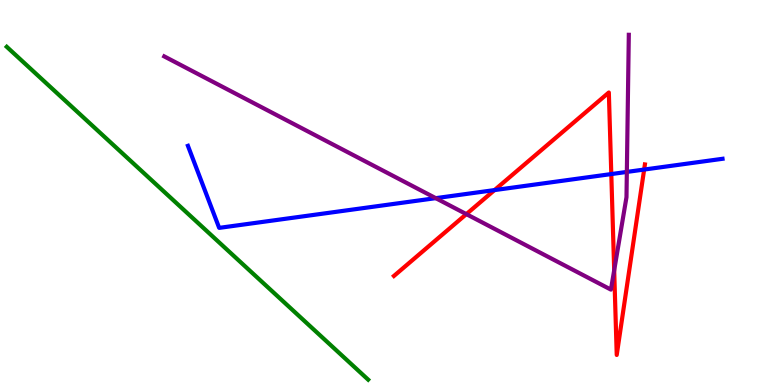[{'lines': ['blue', 'red'], 'intersections': [{'x': 6.38, 'y': 5.06}, {'x': 7.89, 'y': 5.48}, {'x': 8.31, 'y': 5.6}]}, {'lines': ['green', 'red'], 'intersections': []}, {'lines': ['purple', 'red'], 'intersections': [{'x': 6.02, 'y': 4.44}, {'x': 7.92, 'y': 2.98}]}, {'lines': ['blue', 'green'], 'intersections': []}, {'lines': ['blue', 'purple'], 'intersections': [{'x': 5.62, 'y': 4.85}, {'x': 8.09, 'y': 5.53}]}, {'lines': ['green', 'purple'], 'intersections': []}]